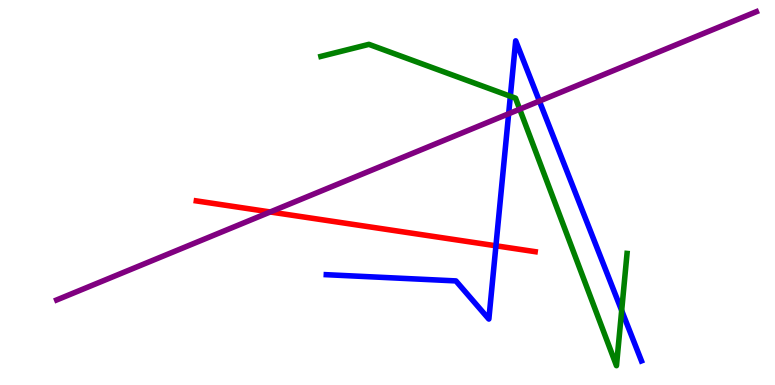[{'lines': ['blue', 'red'], 'intersections': [{'x': 6.4, 'y': 3.62}]}, {'lines': ['green', 'red'], 'intersections': []}, {'lines': ['purple', 'red'], 'intersections': [{'x': 3.49, 'y': 4.49}]}, {'lines': ['blue', 'green'], 'intersections': [{'x': 6.59, 'y': 7.5}, {'x': 8.02, 'y': 1.93}]}, {'lines': ['blue', 'purple'], 'intersections': [{'x': 6.56, 'y': 7.05}, {'x': 6.96, 'y': 7.37}]}, {'lines': ['green', 'purple'], 'intersections': [{'x': 6.71, 'y': 7.16}]}]